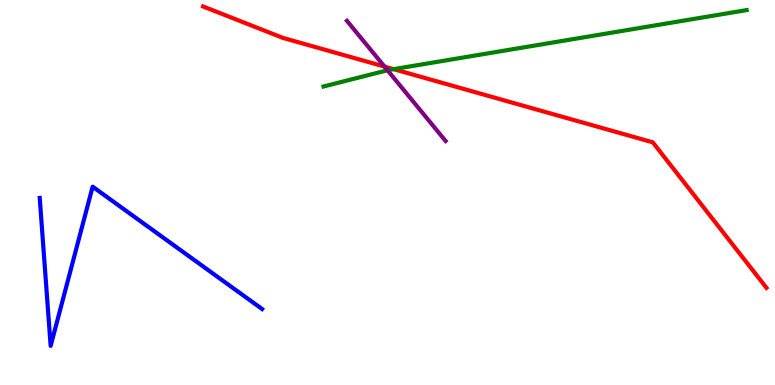[{'lines': ['blue', 'red'], 'intersections': []}, {'lines': ['green', 'red'], 'intersections': [{'x': 5.08, 'y': 8.2}]}, {'lines': ['purple', 'red'], 'intersections': [{'x': 4.96, 'y': 8.27}]}, {'lines': ['blue', 'green'], 'intersections': []}, {'lines': ['blue', 'purple'], 'intersections': []}, {'lines': ['green', 'purple'], 'intersections': [{'x': 5.0, 'y': 8.18}]}]